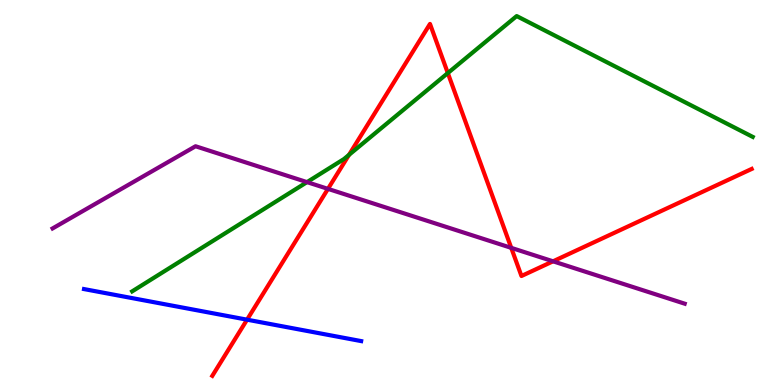[{'lines': ['blue', 'red'], 'intersections': [{'x': 3.19, 'y': 1.7}]}, {'lines': ['green', 'red'], 'intersections': [{'x': 4.5, 'y': 5.98}, {'x': 5.78, 'y': 8.1}]}, {'lines': ['purple', 'red'], 'intersections': [{'x': 4.23, 'y': 5.09}, {'x': 6.6, 'y': 3.56}, {'x': 7.14, 'y': 3.21}]}, {'lines': ['blue', 'green'], 'intersections': []}, {'lines': ['blue', 'purple'], 'intersections': []}, {'lines': ['green', 'purple'], 'intersections': [{'x': 3.96, 'y': 5.27}]}]